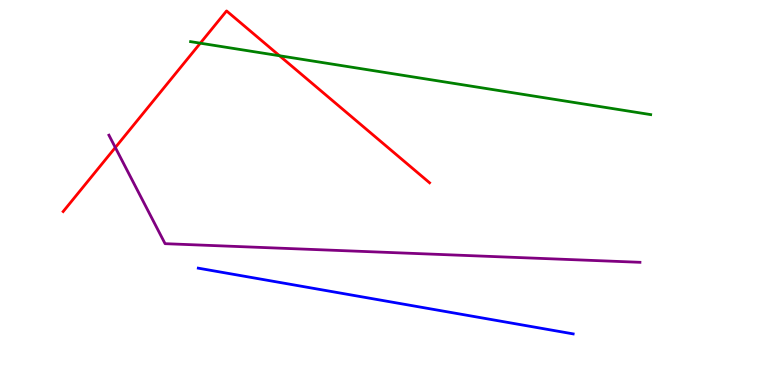[{'lines': ['blue', 'red'], 'intersections': []}, {'lines': ['green', 'red'], 'intersections': [{'x': 2.58, 'y': 8.88}, {'x': 3.61, 'y': 8.55}]}, {'lines': ['purple', 'red'], 'intersections': [{'x': 1.49, 'y': 6.17}]}, {'lines': ['blue', 'green'], 'intersections': []}, {'lines': ['blue', 'purple'], 'intersections': []}, {'lines': ['green', 'purple'], 'intersections': []}]